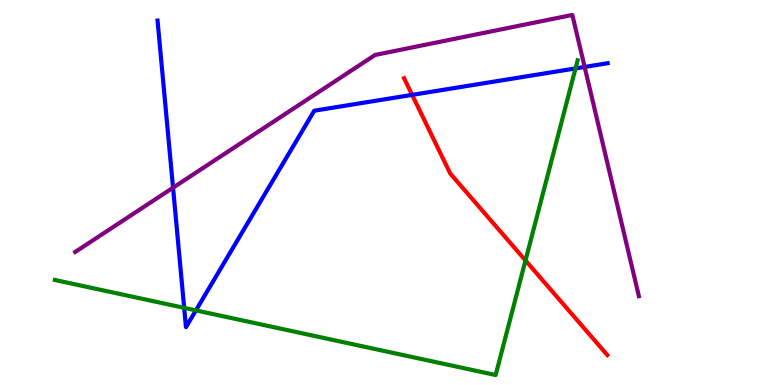[{'lines': ['blue', 'red'], 'intersections': [{'x': 5.32, 'y': 7.54}]}, {'lines': ['green', 'red'], 'intersections': [{'x': 6.78, 'y': 3.23}]}, {'lines': ['purple', 'red'], 'intersections': []}, {'lines': ['blue', 'green'], 'intersections': [{'x': 2.38, 'y': 2.0}, {'x': 2.53, 'y': 1.94}, {'x': 7.43, 'y': 8.22}]}, {'lines': ['blue', 'purple'], 'intersections': [{'x': 2.23, 'y': 5.12}, {'x': 7.54, 'y': 8.26}]}, {'lines': ['green', 'purple'], 'intersections': []}]